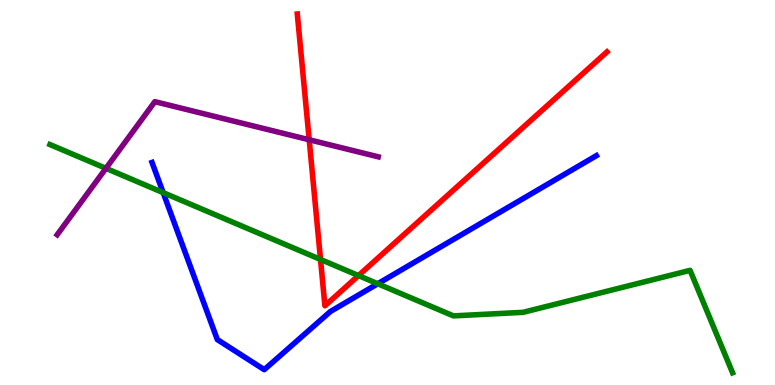[{'lines': ['blue', 'red'], 'intersections': []}, {'lines': ['green', 'red'], 'intersections': [{'x': 4.14, 'y': 3.26}, {'x': 4.63, 'y': 2.84}]}, {'lines': ['purple', 'red'], 'intersections': [{'x': 3.99, 'y': 6.37}]}, {'lines': ['blue', 'green'], 'intersections': [{'x': 2.11, 'y': 5.0}, {'x': 4.87, 'y': 2.63}]}, {'lines': ['blue', 'purple'], 'intersections': []}, {'lines': ['green', 'purple'], 'intersections': [{'x': 1.37, 'y': 5.63}]}]